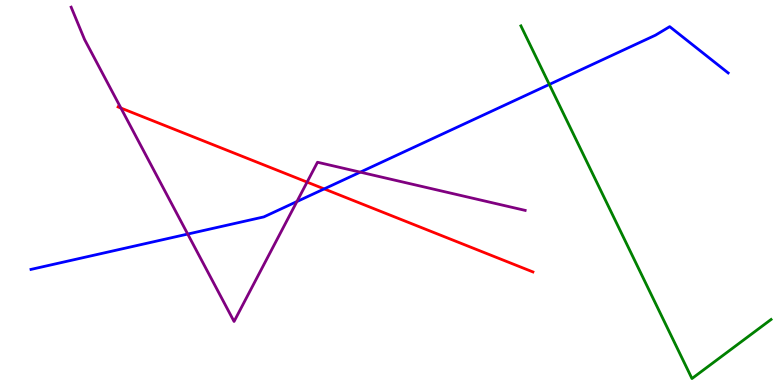[{'lines': ['blue', 'red'], 'intersections': [{'x': 4.18, 'y': 5.09}]}, {'lines': ['green', 'red'], 'intersections': []}, {'lines': ['purple', 'red'], 'intersections': [{'x': 1.56, 'y': 7.19}, {'x': 3.96, 'y': 5.27}]}, {'lines': ['blue', 'green'], 'intersections': [{'x': 7.09, 'y': 7.81}]}, {'lines': ['blue', 'purple'], 'intersections': [{'x': 2.42, 'y': 3.92}, {'x': 3.83, 'y': 4.76}, {'x': 4.65, 'y': 5.53}]}, {'lines': ['green', 'purple'], 'intersections': []}]